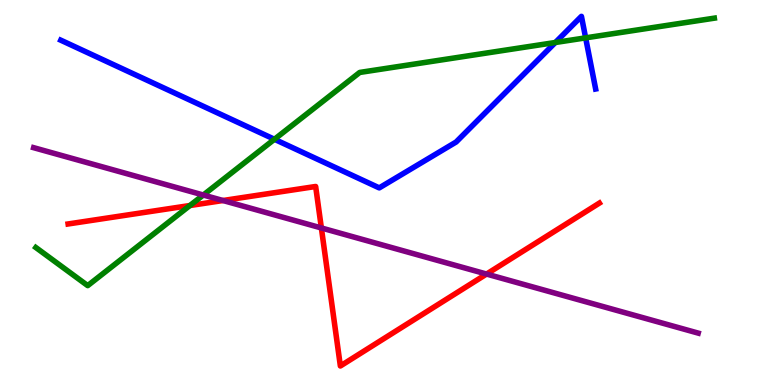[{'lines': ['blue', 'red'], 'intersections': []}, {'lines': ['green', 'red'], 'intersections': [{'x': 2.45, 'y': 4.66}]}, {'lines': ['purple', 'red'], 'intersections': [{'x': 2.88, 'y': 4.79}, {'x': 4.15, 'y': 4.08}, {'x': 6.28, 'y': 2.88}]}, {'lines': ['blue', 'green'], 'intersections': [{'x': 3.54, 'y': 6.38}, {'x': 7.17, 'y': 8.9}, {'x': 7.56, 'y': 9.02}]}, {'lines': ['blue', 'purple'], 'intersections': []}, {'lines': ['green', 'purple'], 'intersections': [{'x': 2.62, 'y': 4.93}]}]